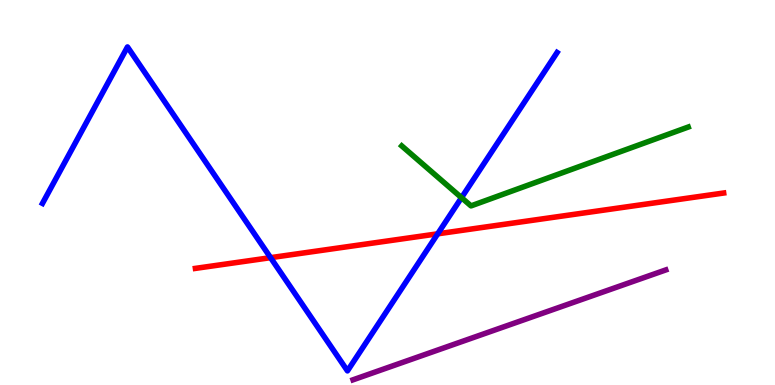[{'lines': ['blue', 'red'], 'intersections': [{'x': 3.49, 'y': 3.31}, {'x': 5.65, 'y': 3.93}]}, {'lines': ['green', 'red'], 'intersections': []}, {'lines': ['purple', 'red'], 'intersections': []}, {'lines': ['blue', 'green'], 'intersections': [{'x': 5.95, 'y': 4.87}]}, {'lines': ['blue', 'purple'], 'intersections': []}, {'lines': ['green', 'purple'], 'intersections': []}]